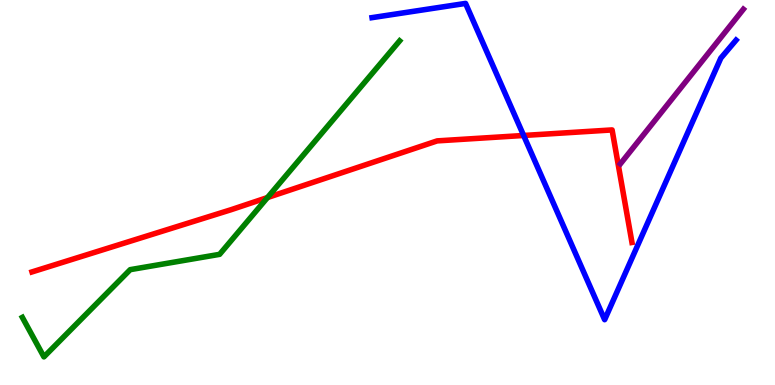[{'lines': ['blue', 'red'], 'intersections': [{'x': 6.76, 'y': 6.48}]}, {'lines': ['green', 'red'], 'intersections': [{'x': 3.45, 'y': 4.87}]}, {'lines': ['purple', 'red'], 'intersections': []}, {'lines': ['blue', 'green'], 'intersections': []}, {'lines': ['blue', 'purple'], 'intersections': []}, {'lines': ['green', 'purple'], 'intersections': []}]